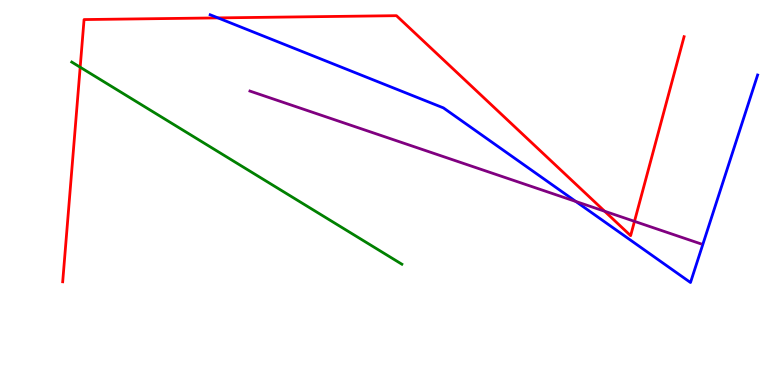[{'lines': ['blue', 'red'], 'intersections': [{'x': 2.81, 'y': 9.54}]}, {'lines': ['green', 'red'], 'intersections': [{'x': 1.03, 'y': 8.25}]}, {'lines': ['purple', 'red'], 'intersections': [{'x': 7.8, 'y': 4.51}, {'x': 8.19, 'y': 4.25}]}, {'lines': ['blue', 'green'], 'intersections': []}, {'lines': ['blue', 'purple'], 'intersections': [{'x': 7.43, 'y': 4.77}]}, {'lines': ['green', 'purple'], 'intersections': []}]